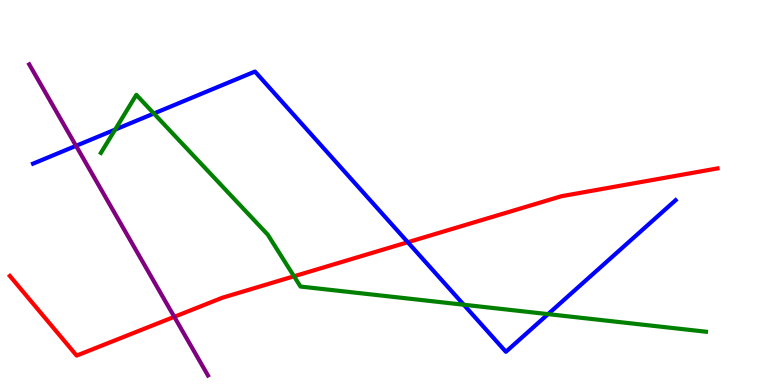[{'lines': ['blue', 'red'], 'intersections': [{'x': 5.26, 'y': 3.71}]}, {'lines': ['green', 'red'], 'intersections': [{'x': 3.79, 'y': 2.82}]}, {'lines': ['purple', 'red'], 'intersections': [{'x': 2.25, 'y': 1.77}]}, {'lines': ['blue', 'green'], 'intersections': [{'x': 1.49, 'y': 6.63}, {'x': 1.99, 'y': 7.05}, {'x': 5.98, 'y': 2.08}, {'x': 7.07, 'y': 1.84}]}, {'lines': ['blue', 'purple'], 'intersections': [{'x': 0.981, 'y': 6.21}]}, {'lines': ['green', 'purple'], 'intersections': []}]